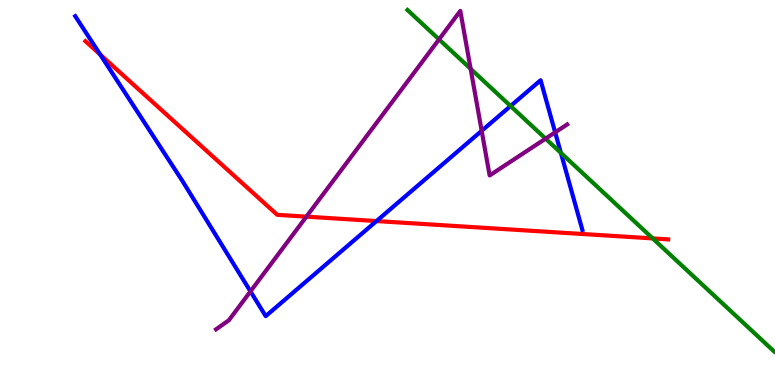[{'lines': ['blue', 'red'], 'intersections': [{'x': 1.29, 'y': 8.58}, {'x': 4.86, 'y': 4.26}]}, {'lines': ['green', 'red'], 'intersections': [{'x': 8.42, 'y': 3.81}]}, {'lines': ['purple', 'red'], 'intersections': [{'x': 3.95, 'y': 4.37}]}, {'lines': ['blue', 'green'], 'intersections': [{'x': 6.59, 'y': 7.25}, {'x': 7.24, 'y': 6.03}]}, {'lines': ['blue', 'purple'], 'intersections': [{'x': 3.23, 'y': 2.43}, {'x': 6.22, 'y': 6.6}, {'x': 7.16, 'y': 6.56}]}, {'lines': ['green', 'purple'], 'intersections': [{'x': 5.66, 'y': 8.98}, {'x': 6.07, 'y': 8.21}, {'x': 7.04, 'y': 6.4}]}]